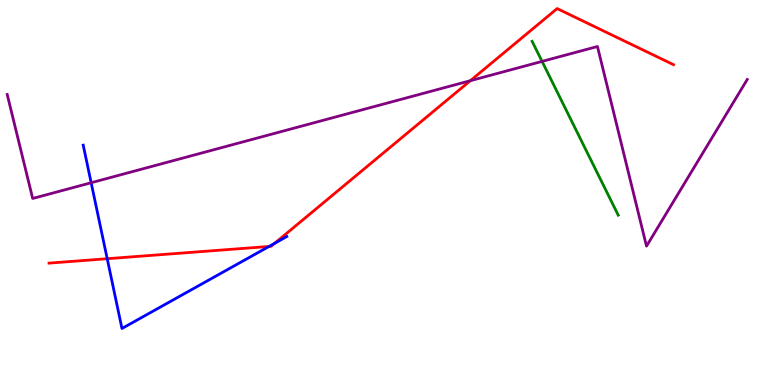[{'lines': ['blue', 'red'], 'intersections': [{'x': 1.38, 'y': 3.28}, {'x': 3.47, 'y': 3.6}, {'x': 3.54, 'y': 3.68}]}, {'lines': ['green', 'red'], 'intersections': []}, {'lines': ['purple', 'red'], 'intersections': [{'x': 6.07, 'y': 7.9}]}, {'lines': ['blue', 'green'], 'intersections': []}, {'lines': ['blue', 'purple'], 'intersections': [{'x': 1.18, 'y': 5.25}]}, {'lines': ['green', 'purple'], 'intersections': [{'x': 6.99, 'y': 8.41}]}]